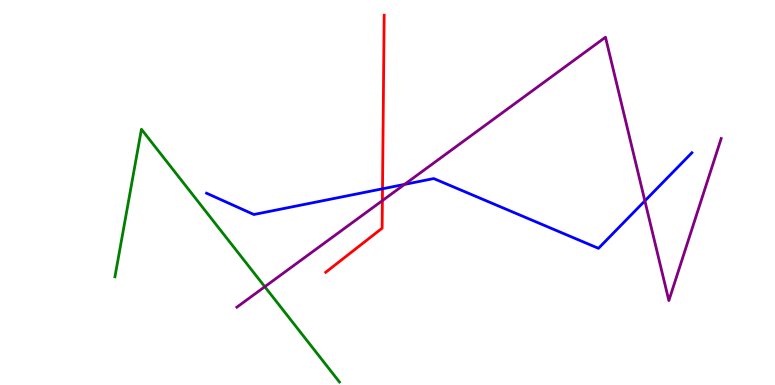[{'lines': ['blue', 'red'], 'intersections': [{'x': 4.94, 'y': 5.1}]}, {'lines': ['green', 'red'], 'intersections': []}, {'lines': ['purple', 'red'], 'intersections': [{'x': 4.93, 'y': 4.79}]}, {'lines': ['blue', 'green'], 'intersections': []}, {'lines': ['blue', 'purple'], 'intersections': [{'x': 5.22, 'y': 5.21}, {'x': 8.32, 'y': 4.78}]}, {'lines': ['green', 'purple'], 'intersections': [{'x': 3.42, 'y': 2.55}]}]